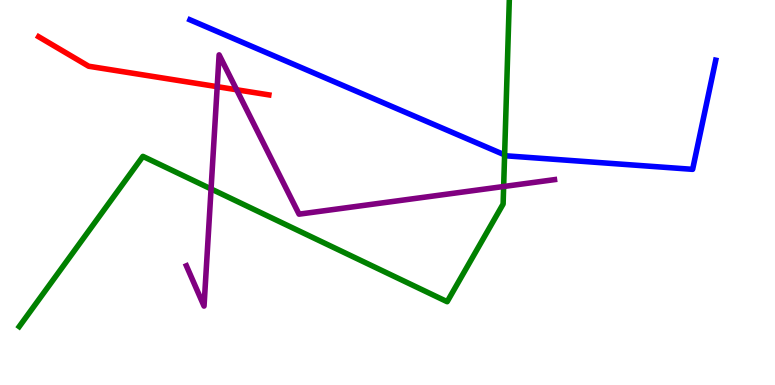[{'lines': ['blue', 'red'], 'intersections': []}, {'lines': ['green', 'red'], 'intersections': []}, {'lines': ['purple', 'red'], 'intersections': [{'x': 2.8, 'y': 7.75}, {'x': 3.05, 'y': 7.67}]}, {'lines': ['blue', 'green'], 'intersections': [{'x': 6.51, 'y': 5.98}]}, {'lines': ['blue', 'purple'], 'intersections': []}, {'lines': ['green', 'purple'], 'intersections': [{'x': 2.72, 'y': 5.09}, {'x': 6.5, 'y': 5.16}]}]